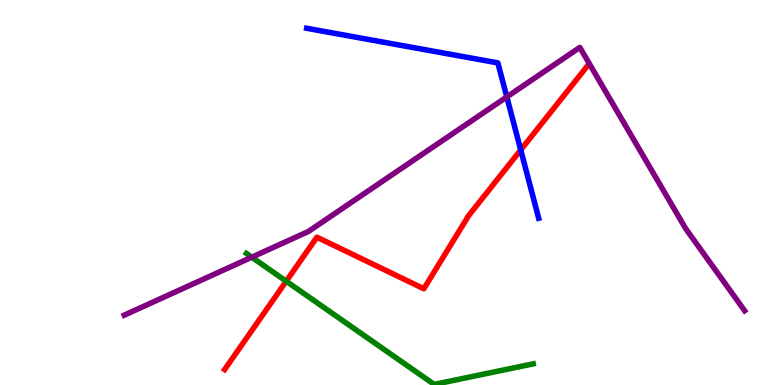[{'lines': ['blue', 'red'], 'intersections': [{'x': 6.72, 'y': 6.1}]}, {'lines': ['green', 'red'], 'intersections': [{'x': 3.69, 'y': 2.7}]}, {'lines': ['purple', 'red'], 'intersections': []}, {'lines': ['blue', 'green'], 'intersections': []}, {'lines': ['blue', 'purple'], 'intersections': [{'x': 6.54, 'y': 7.48}]}, {'lines': ['green', 'purple'], 'intersections': [{'x': 3.25, 'y': 3.32}]}]